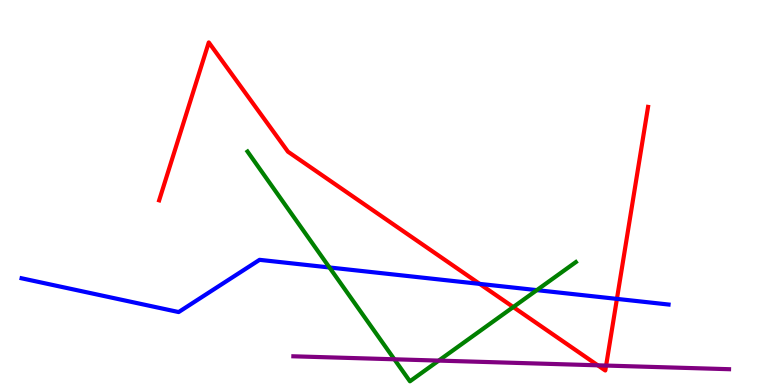[{'lines': ['blue', 'red'], 'intersections': [{'x': 6.19, 'y': 2.63}, {'x': 7.96, 'y': 2.24}]}, {'lines': ['green', 'red'], 'intersections': [{'x': 6.62, 'y': 2.02}]}, {'lines': ['purple', 'red'], 'intersections': [{'x': 7.71, 'y': 0.511}, {'x': 7.82, 'y': 0.505}]}, {'lines': ['blue', 'green'], 'intersections': [{'x': 4.25, 'y': 3.05}, {'x': 6.93, 'y': 2.46}]}, {'lines': ['blue', 'purple'], 'intersections': []}, {'lines': ['green', 'purple'], 'intersections': [{'x': 5.09, 'y': 0.668}, {'x': 5.66, 'y': 0.634}]}]